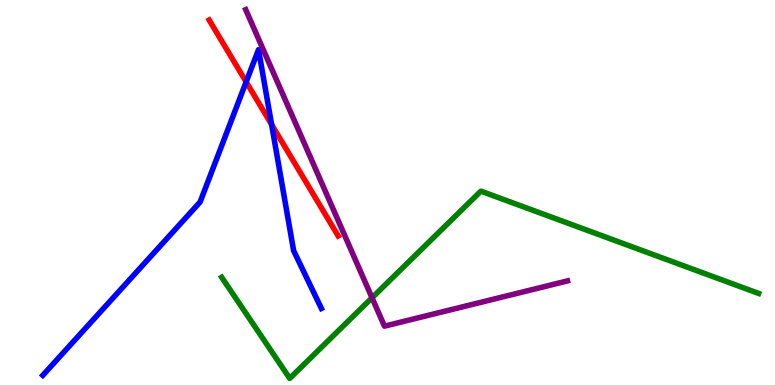[{'lines': ['blue', 'red'], 'intersections': [{'x': 3.18, 'y': 7.87}, {'x': 3.5, 'y': 6.77}]}, {'lines': ['green', 'red'], 'intersections': []}, {'lines': ['purple', 'red'], 'intersections': []}, {'lines': ['blue', 'green'], 'intersections': []}, {'lines': ['blue', 'purple'], 'intersections': []}, {'lines': ['green', 'purple'], 'intersections': [{'x': 4.8, 'y': 2.27}]}]